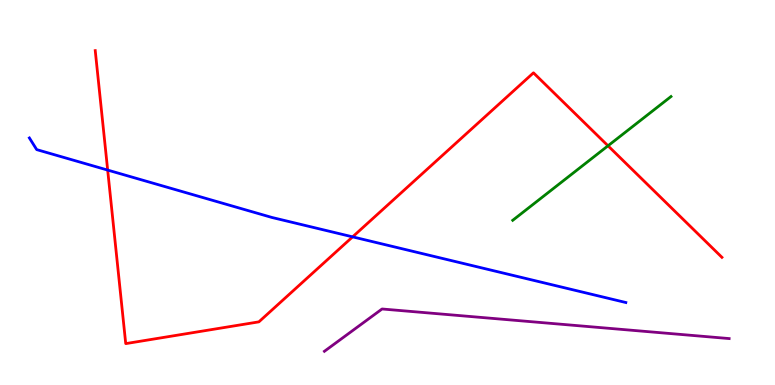[{'lines': ['blue', 'red'], 'intersections': [{'x': 1.39, 'y': 5.58}, {'x': 4.55, 'y': 3.85}]}, {'lines': ['green', 'red'], 'intersections': [{'x': 7.85, 'y': 6.21}]}, {'lines': ['purple', 'red'], 'intersections': []}, {'lines': ['blue', 'green'], 'intersections': []}, {'lines': ['blue', 'purple'], 'intersections': []}, {'lines': ['green', 'purple'], 'intersections': []}]